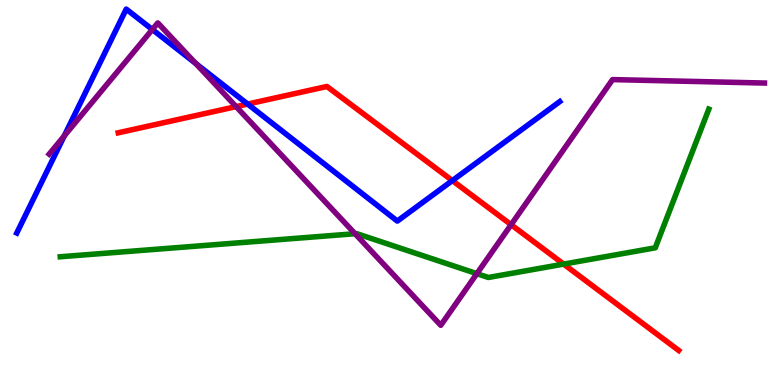[{'lines': ['blue', 'red'], 'intersections': [{'x': 3.2, 'y': 7.3}, {'x': 5.84, 'y': 5.31}]}, {'lines': ['green', 'red'], 'intersections': [{'x': 7.27, 'y': 3.14}]}, {'lines': ['purple', 'red'], 'intersections': [{'x': 3.05, 'y': 7.23}, {'x': 6.59, 'y': 4.16}]}, {'lines': ['blue', 'green'], 'intersections': []}, {'lines': ['blue', 'purple'], 'intersections': [{'x': 0.829, 'y': 6.47}, {'x': 1.97, 'y': 9.23}, {'x': 2.53, 'y': 8.35}]}, {'lines': ['green', 'purple'], 'intersections': [{'x': 4.58, 'y': 3.93}, {'x': 6.15, 'y': 2.89}]}]